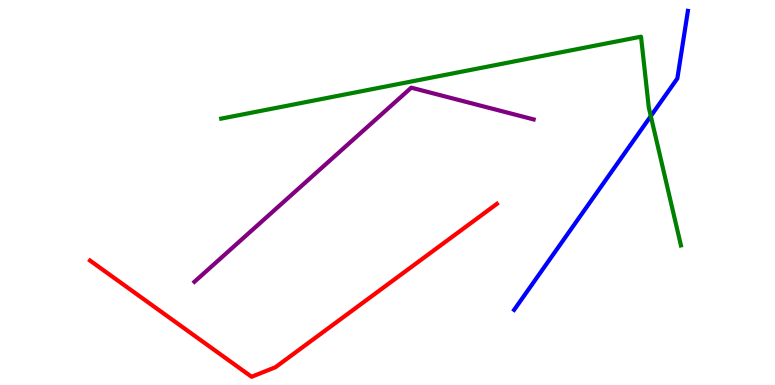[{'lines': ['blue', 'red'], 'intersections': []}, {'lines': ['green', 'red'], 'intersections': []}, {'lines': ['purple', 'red'], 'intersections': []}, {'lines': ['blue', 'green'], 'intersections': [{'x': 8.4, 'y': 6.98}]}, {'lines': ['blue', 'purple'], 'intersections': []}, {'lines': ['green', 'purple'], 'intersections': []}]